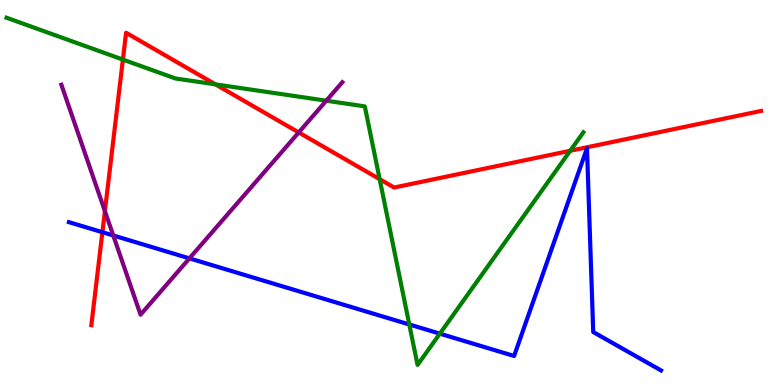[{'lines': ['blue', 'red'], 'intersections': [{'x': 1.32, 'y': 3.97}]}, {'lines': ['green', 'red'], 'intersections': [{'x': 1.59, 'y': 8.45}, {'x': 2.78, 'y': 7.81}, {'x': 4.9, 'y': 5.35}, {'x': 7.36, 'y': 6.08}]}, {'lines': ['purple', 'red'], 'intersections': [{'x': 1.35, 'y': 4.52}, {'x': 3.85, 'y': 6.56}]}, {'lines': ['blue', 'green'], 'intersections': [{'x': 5.28, 'y': 1.57}, {'x': 5.68, 'y': 1.33}]}, {'lines': ['blue', 'purple'], 'intersections': [{'x': 1.46, 'y': 3.88}, {'x': 2.44, 'y': 3.29}]}, {'lines': ['green', 'purple'], 'intersections': [{'x': 4.21, 'y': 7.38}]}]